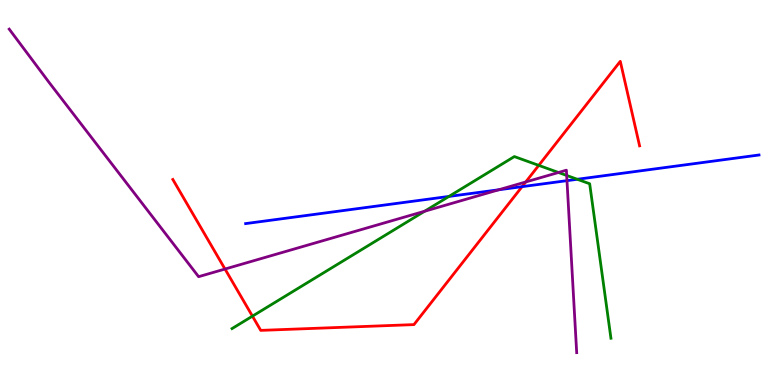[{'lines': ['blue', 'red'], 'intersections': [{'x': 6.74, 'y': 5.15}]}, {'lines': ['green', 'red'], 'intersections': [{'x': 3.26, 'y': 1.79}, {'x': 6.95, 'y': 5.7}]}, {'lines': ['purple', 'red'], 'intersections': [{'x': 2.9, 'y': 3.01}, {'x': 6.78, 'y': 5.27}]}, {'lines': ['blue', 'green'], 'intersections': [{'x': 5.79, 'y': 4.9}, {'x': 7.45, 'y': 5.34}]}, {'lines': ['blue', 'purple'], 'intersections': [{'x': 6.44, 'y': 5.07}, {'x': 7.32, 'y': 5.31}]}, {'lines': ['green', 'purple'], 'intersections': [{'x': 5.48, 'y': 4.51}, {'x': 7.21, 'y': 5.52}, {'x': 7.31, 'y': 5.44}]}]